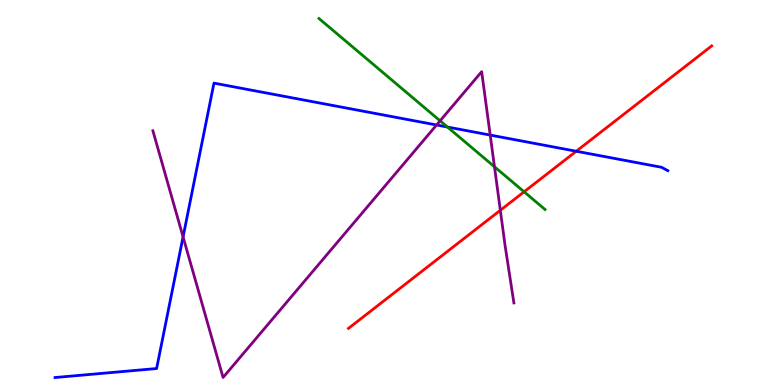[{'lines': ['blue', 'red'], 'intersections': [{'x': 7.44, 'y': 6.07}]}, {'lines': ['green', 'red'], 'intersections': [{'x': 6.76, 'y': 5.02}]}, {'lines': ['purple', 'red'], 'intersections': [{'x': 6.46, 'y': 4.54}]}, {'lines': ['blue', 'green'], 'intersections': [{'x': 5.77, 'y': 6.7}]}, {'lines': ['blue', 'purple'], 'intersections': [{'x': 2.36, 'y': 3.85}, {'x': 5.63, 'y': 6.75}, {'x': 6.33, 'y': 6.49}]}, {'lines': ['green', 'purple'], 'intersections': [{'x': 5.68, 'y': 6.86}, {'x': 6.38, 'y': 5.67}]}]